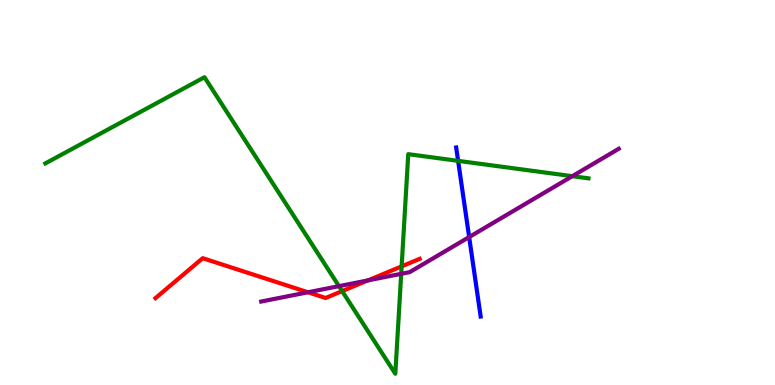[{'lines': ['blue', 'red'], 'intersections': []}, {'lines': ['green', 'red'], 'intersections': [{'x': 4.41, 'y': 2.44}, {'x': 5.18, 'y': 3.08}]}, {'lines': ['purple', 'red'], 'intersections': [{'x': 3.97, 'y': 2.41}, {'x': 4.75, 'y': 2.72}]}, {'lines': ['blue', 'green'], 'intersections': [{'x': 5.91, 'y': 5.82}]}, {'lines': ['blue', 'purple'], 'intersections': [{'x': 6.05, 'y': 3.84}]}, {'lines': ['green', 'purple'], 'intersections': [{'x': 4.37, 'y': 2.57}, {'x': 5.18, 'y': 2.89}, {'x': 7.38, 'y': 5.42}]}]